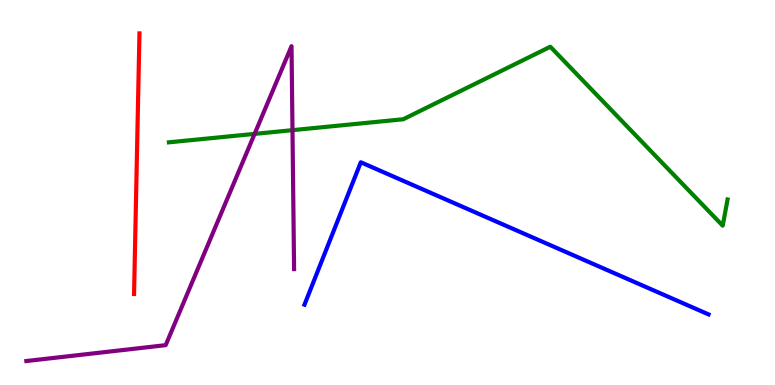[{'lines': ['blue', 'red'], 'intersections': []}, {'lines': ['green', 'red'], 'intersections': []}, {'lines': ['purple', 'red'], 'intersections': []}, {'lines': ['blue', 'green'], 'intersections': []}, {'lines': ['blue', 'purple'], 'intersections': []}, {'lines': ['green', 'purple'], 'intersections': [{'x': 3.29, 'y': 6.52}, {'x': 3.77, 'y': 6.62}]}]